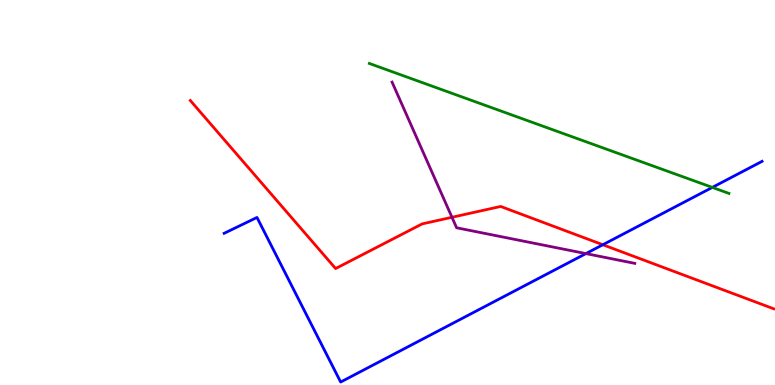[{'lines': ['blue', 'red'], 'intersections': [{'x': 7.78, 'y': 3.64}]}, {'lines': ['green', 'red'], 'intersections': []}, {'lines': ['purple', 'red'], 'intersections': [{'x': 5.83, 'y': 4.36}]}, {'lines': ['blue', 'green'], 'intersections': [{'x': 9.19, 'y': 5.13}]}, {'lines': ['blue', 'purple'], 'intersections': [{'x': 7.56, 'y': 3.41}]}, {'lines': ['green', 'purple'], 'intersections': []}]